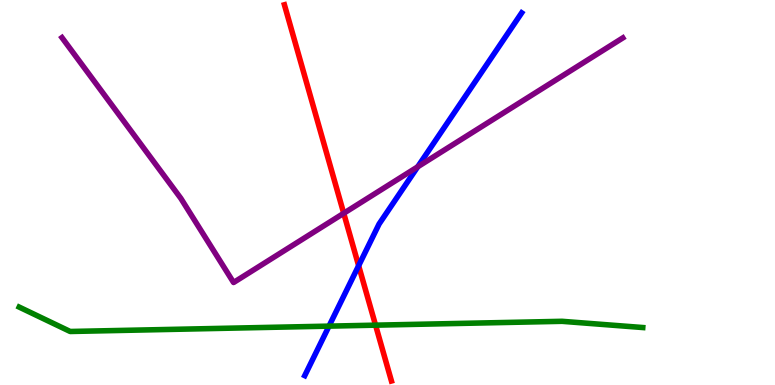[{'lines': ['blue', 'red'], 'intersections': [{'x': 4.63, 'y': 3.1}]}, {'lines': ['green', 'red'], 'intersections': [{'x': 4.85, 'y': 1.55}]}, {'lines': ['purple', 'red'], 'intersections': [{'x': 4.44, 'y': 4.46}]}, {'lines': ['blue', 'green'], 'intersections': [{'x': 4.25, 'y': 1.53}]}, {'lines': ['blue', 'purple'], 'intersections': [{'x': 5.39, 'y': 5.67}]}, {'lines': ['green', 'purple'], 'intersections': []}]